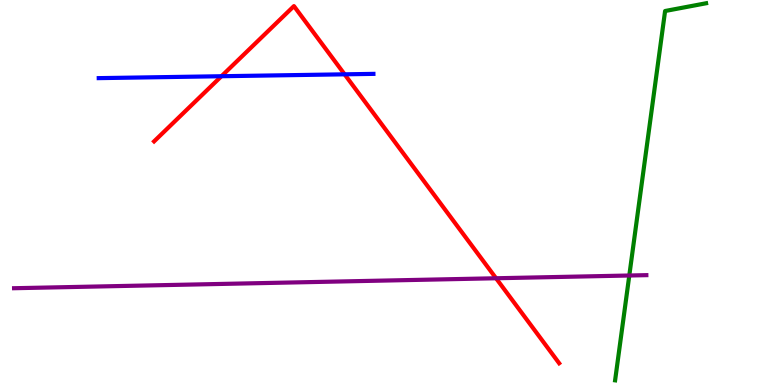[{'lines': ['blue', 'red'], 'intersections': [{'x': 2.86, 'y': 8.02}, {'x': 4.45, 'y': 8.07}]}, {'lines': ['green', 'red'], 'intersections': []}, {'lines': ['purple', 'red'], 'intersections': [{'x': 6.4, 'y': 2.77}]}, {'lines': ['blue', 'green'], 'intersections': []}, {'lines': ['blue', 'purple'], 'intersections': []}, {'lines': ['green', 'purple'], 'intersections': [{'x': 8.12, 'y': 2.84}]}]